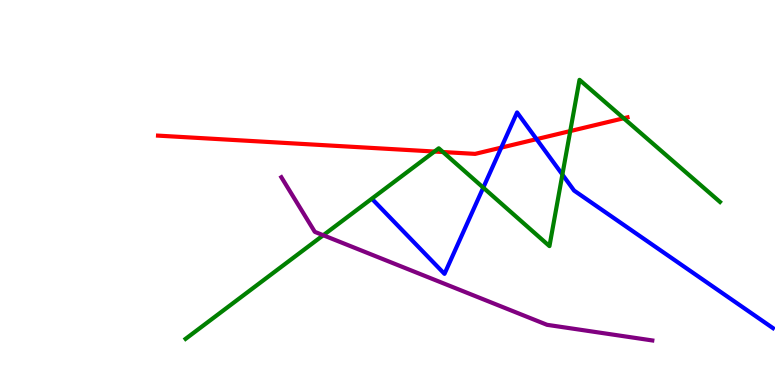[{'lines': ['blue', 'red'], 'intersections': [{'x': 6.47, 'y': 6.17}, {'x': 6.92, 'y': 6.39}]}, {'lines': ['green', 'red'], 'intersections': [{'x': 5.61, 'y': 6.06}, {'x': 5.72, 'y': 6.05}, {'x': 7.36, 'y': 6.6}, {'x': 8.05, 'y': 6.93}]}, {'lines': ['purple', 'red'], 'intersections': []}, {'lines': ['blue', 'green'], 'intersections': [{'x': 6.24, 'y': 5.13}, {'x': 7.26, 'y': 5.47}]}, {'lines': ['blue', 'purple'], 'intersections': []}, {'lines': ['green', 'purple'], 'intersections': [{'x': 4.17, 'y': 3.89}]}]